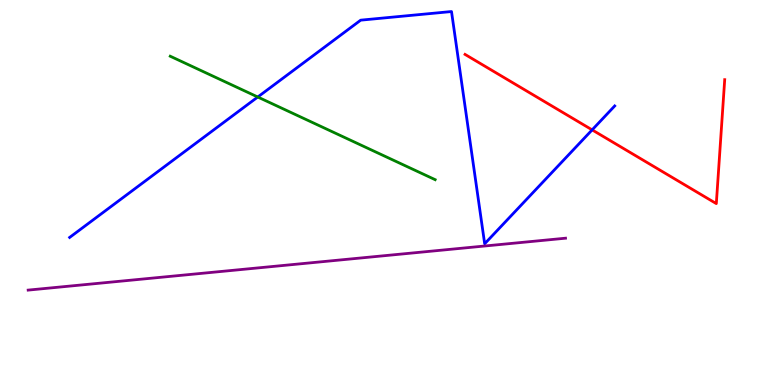[{'lines': ['blue', 'red'], 'intersections': [{'x': 7.64, 'y': 6.63}]}, {'lines': ['green', 'red'], 'intersections': []}, {'lines': ['purple', 'red'], 'intersections': []}, {'lines': ['blue', 'green'], 'intersections': [{'x': 3.33, 'y': 7.48}]}, {'lines': ['blue', 'purple'], 'intersections': []}, {'lines': ['green', 'purple'], 'intersections': []}]